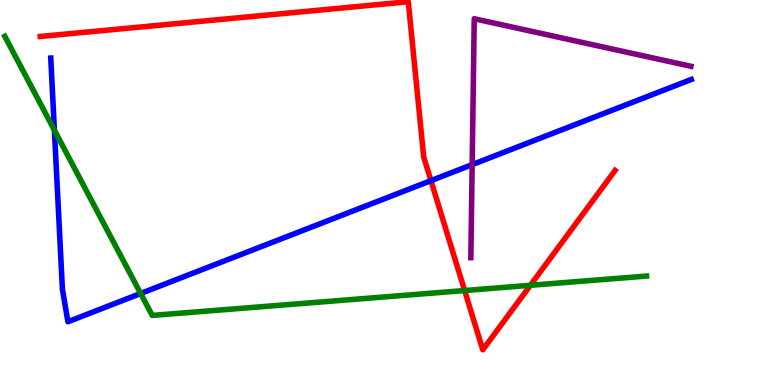[{'lines': ['blue', 'red'], 'intersections': [{'x': 5.56, 'y': 5.31}]}, {'lines': ['green', 'red'], 'intersections': [{'x': 6.0, 'y': 2.45}, {'x': 6.84, 'y': 2.59}]}, {'lines': ['purple', 'red'], 'intersections': []}, {'lines': ['blue', 'green'], 'intersections': [{'x': 0.702, 'y': 6.62}, {'x': 1.81, 'y': 2.38}]}, {'lines': ['blue', 'purple'], 'intersections': [{'x': 6.09, 'y': 5.72}]}, {'lines': ['green', 'purple'], 'intersections': []}]